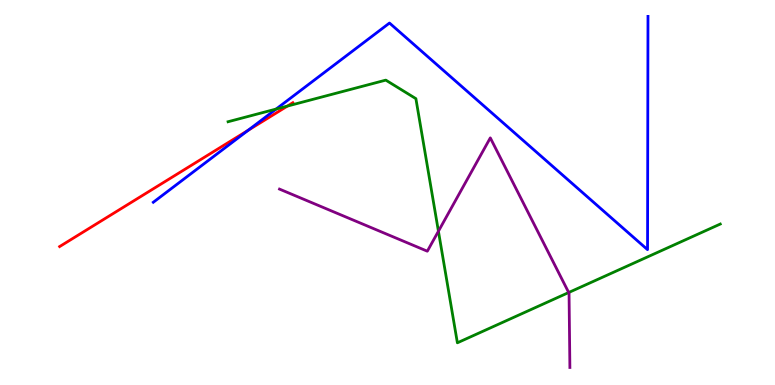[{'lines': ['blue', 'red'], 'intersections': [{'x': 3.2, 'y': 6.62}]}, {'lines': ['green', 'red'], 'intersections': [{'x': 3.71, 'y': 7.24}]}, {'lines': ['purple', 'red'], 'intersections': []}, {'lines': ['blue', 'green'], 'intersections': [{'x': 3.56, 'y': 7.17}]}, {'lines': ['blue', 'purple'], 'intersections': []}, {'lines': ['green', 'purple'], 'intersections': [{'x': 5.66, 'y': 3.99}, {'x': 7.34, 'y': 2.4}]}]